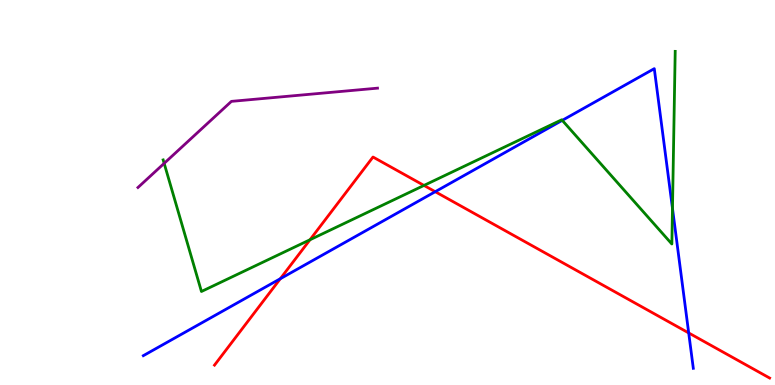[{'lines': ['blue', 'red'], 'intersections': [{'x': 3.62, 'y': 2.76}, {'x': 5.62, 'y': 5.02}, {'x': 8.89, 'y': 1.35}]}, {'lines': ['green', 'red'], 'intersections': [{'x': 4.0, 'y': 3.77}, {'x': 5.47, 'y': 5.18}]}, {'lines': ['purple', 'red'], 'intersections': []}, {'lines': ['blue', 'green'], 'intersections': [{'x': 7.25, 'y': 6.87}, {'x': 8.68, 'y': 4.59}]}, {'lines': ['blue', 'purple'], 'intersections': []}, {'lines': ['green', 'purple'], 'intersections': [{'x': 2.12, 'y': 5.76}]}]